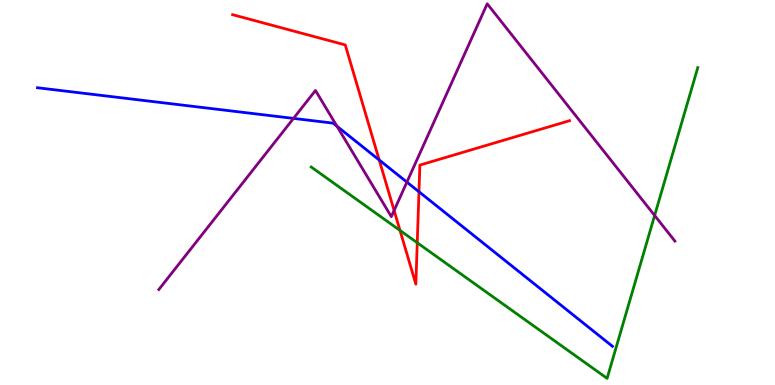[{'lines': ['blue', 'red'], 'intersections': [{'x': 4.89, 'y': 5.84}, {'x': 5.41, 'y': 5.02}]}, {'lines': ['green', 'red'], 'intersections': [{'x': 5.16, 'y': 4.01}, {'x': 5.38, 'y': 3.69}]}, {'lines': ['purple', 'red'], 'intersections': [{'x': 5.09, 'y': 4.53}]}, {'lines': ['blue', 'green'], 'intersections': []}, {'lines': ['blue', 'purple'], 'intersections': [{'x': 3.79, 'y': 6.92}, {'x': 4.35, 'y': 6.72}, {'x': 5.25, 'y': 5.27}]}, {'lines': ['green', 'purple'], 'intersections': [{'x': 8.45, 'y': 4.4}]}]